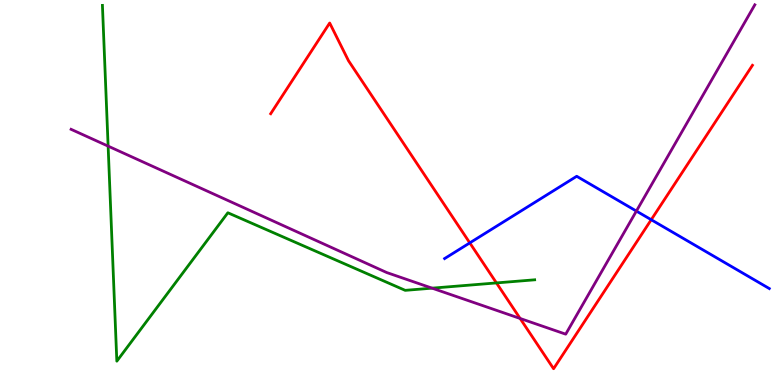[{'lines': ['blue', 'red'], 'intersections': [{'x': 6.06, 'y': 3.69}, {'x': 8.4, 'y': 4.29}]}, {'lines': ['green', 'red'], 'intersections': [{'x': 6.41, 'y': 2.65}]}, {'lines': ['purple', 'red'], 'intersections': [{'x': 6.71, 'y': 1.73}]}, {'lines': ['blue', 'green'], 'intersections': []}, {'lines': ['blue', 'purple'], 'intersections': [{'x': 8.21, 'y': 4.52}]}, {'lines': ['green', 'purple'], 'intersections': [{'x': 1.4, 'y': 6.2}, {'x': 5.58, 'y': 2.52}]}]